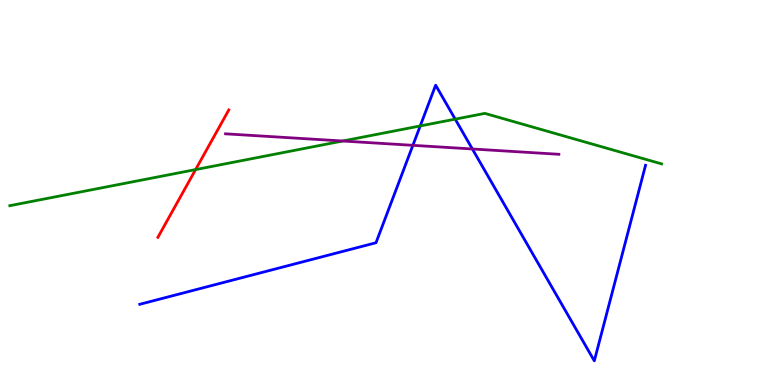[{'lines': ['blue', 'red'], 'intersections': []}, {'lines': ['green', 'red'], 'intersections': [{'x': 2.52, 'y': 5.6}]}, {'lines': ['purple', 'red'], 'intersections': []}, {'lines': ['blue', 'green'], 'intersections': [{'x': 5.42, 'y': 6.73}, {'x': 5.87, 'y': 6.91}]}, {'lines': ['blue', 'purple'], 'intersections': [{'x': 5.33, 'y': 6.23}, {'x': 6.1, 'y': 6.13}]}, {'lines': ['green', 'purple'], 'intersections': [{'x': 4.42, 'y': 6.34}]}]